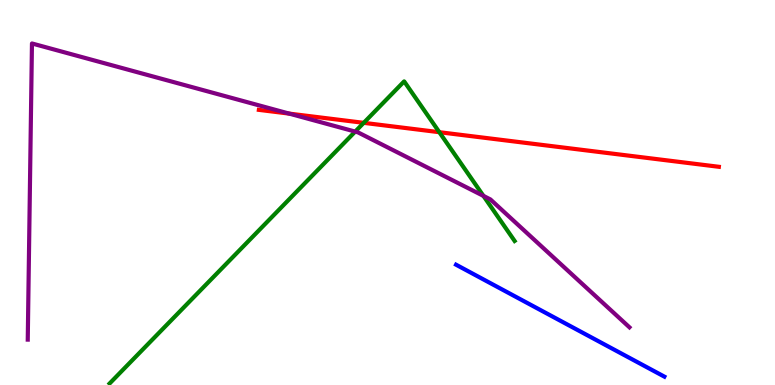[{'lines': ['blue', 'red'], 'intersections': []}, {'lines': ['green', 'red'], 'intersections': [{'x': 4.69, 'y': 6.81}, {'x': 5.67, 'y': 6.57}]}, {'lines': ['purple', 'red'], 'intersections': [{'x': 3.73, 'y': 7.05}]}, {'lines': ['blue', 'green'], 'intersections': []}, {'lines': ['blue', 'purple'], 'intersections': []}, {'lines': ['green', 'purple'], 'intersections': [{'x': 4.58, 'y': 6.58}, {'x': 6.24, 'y': 4.91}]}]